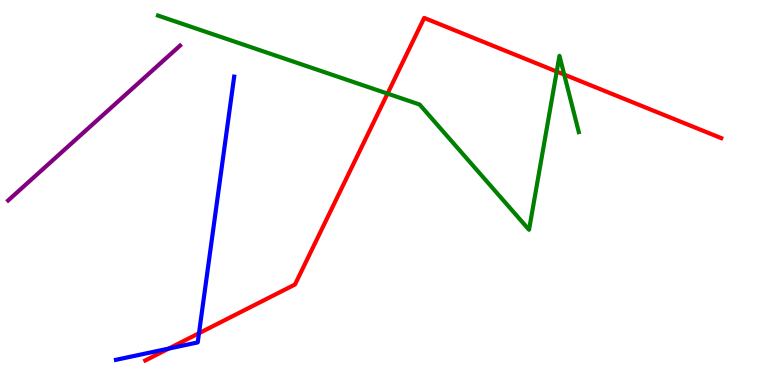[{'lines': ['blue', 'red'], 'intersections': [{'x': 2.18, 'y': 0.945}, {'x': 2.57, 'y': 1.34}]}, {'lines': ['green', 'red'], 'intersections': [{'x': 5.0, 'y': 7.57}, {'x': 7.18, 'y': 8.14}, {'x': 7.28, 'y': 8.06}]}, {'lines': ['purple', 'red'], 'intersections': []}, {'lines': ['blue', 'green'], 'intersections': []}, {'lines': ['blue', 'purple'], 'intersections': []}, {'lines': ['green', 'purple'], 'intersections': []}]